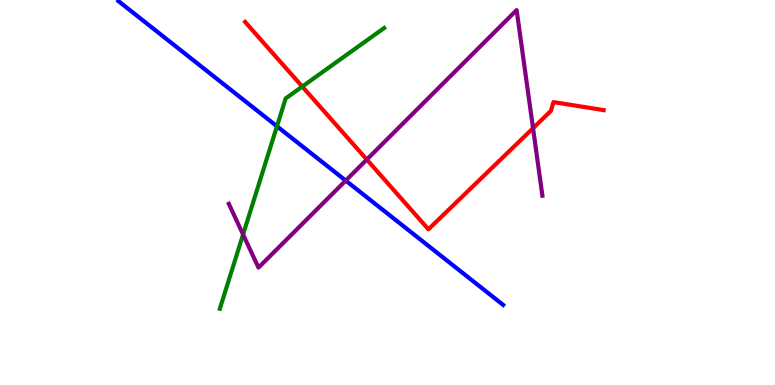[{'lines': ['blue', 'red'], 'intersections': []}, {'lines': ['green', 'red'], 'intersections': [{'x': 3.9, 'y': 7.75}]}, {'lines': ['purple', 'red'], 'intersections': [{'x': 4.73, 'y': 5.86}, {'x': 6.88, 'y': 6.67}]}, {'lines': ['blue', 'green'], 'intersections': [{'x': 3.57, 'y': 6.72}]}, {'lines': ['blue', 'purple'], 'intersections': [{'x': 4.46, 'y': 5.31}]}, {'lines': ['green', 'purple'], 'intersections': [{'x': 3.14, 'y': 3.91}]}]